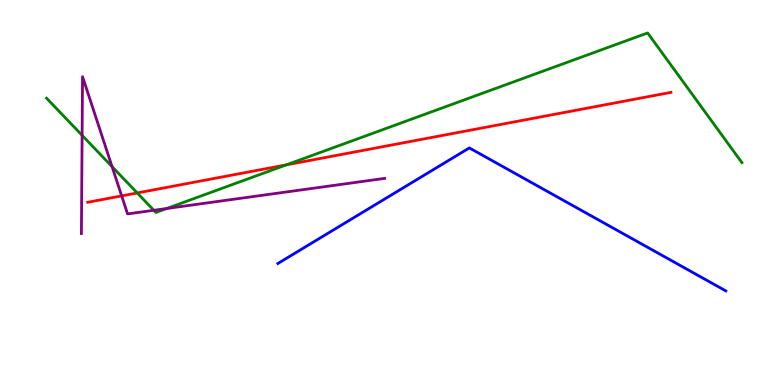[{'lines': ['blue', 'red'], 'intersections': []}, {'lines': ['green', 'red'], 'intersections': [{'x': 1.77, 'y': 4.99}, {'x': 3.69, 'y': 5.72}]}, {'lines': ['purple', 'red'], 'intersections': [{'x': 1.57, 'y': 4.91}]}, {'lines': ['blue', 'green'], 'intersections': []}, {'lines': ['blue', 'purple'], 'intersections': []}, {'lines': ['green', 'purple'], 'intersections': [{'x': 1.06, 'y': 6.48}, {'x': 1.45, 'y': 5.67}, {'x': 1.98, 'y': 4.54}, {'x': 2.15, 'y': 4.58}]}]